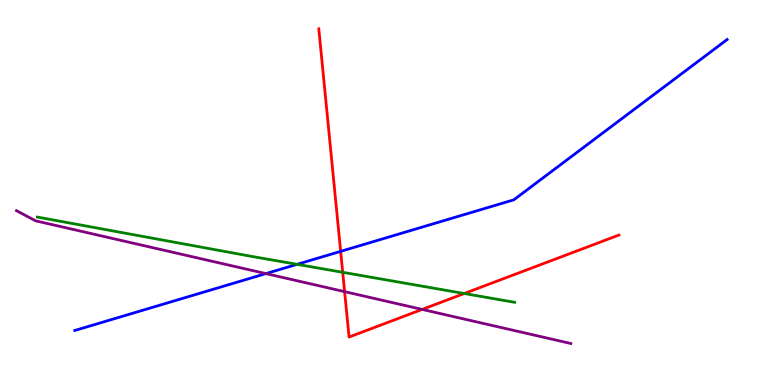[{'lines': ['blue', 'red'], 'intersections': [{'x': 4.4, 'y': 3.47}]}, {'lines': ['green', 'red'], 'intersections': [{'x': 4.42, 'y': 2.93}, {'x': 5.99, 'y': 2.38}]}, {'lines': ['purple', 'red'], 'intersections': [{'x': 4.45, 'y': 2.42}, {'x': 5.45, 'y': 1.96}]}, {'lines': ['blue', 'green'], 'intersections': [{'x': 3.83, 'y': 3.13}]}, {'lines': ['blue', 'purple'], 'intersections': [{'x': 3.43, 'y': 2.89}]}, {'lines': ['green', 'purple'], 'intersections': []}]